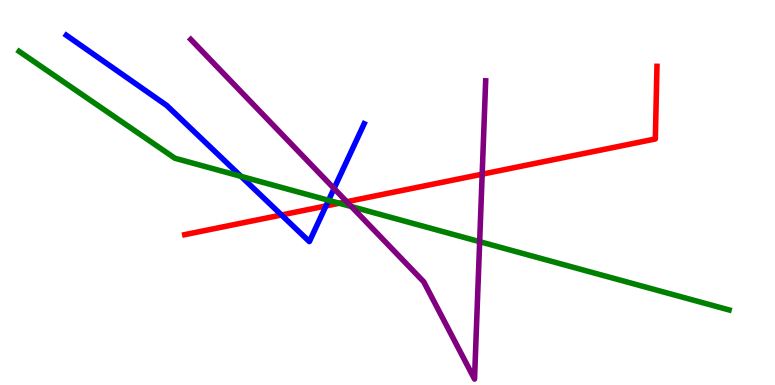[{'lines': ['blue', 'red'], 'intersections': [{'x': 3.63, 'y': 4.42}, {'x': 4.21, 'y': 4.65}]}, {'lines': ['green', 'red'], 'intersections': [{'x': 4.38, 'y': 4.72}]}, {'lines': ['purple', 'red'], 'intersections': [{'x': 4.47, 'y': 4.76}, {'x': 6.22, 'y': 5.48}]}, {'lines': ['blue', 'green'], 'intersections': [{'x': 3.11, 'y': 5.42}, {'x': 4.24, 'y': 4.8}]}, {'lines': ['blue', 'purple'], 'intersections': [{'x': 4.31, 'y': 5.1}]}, {'lines': ['green', 'purple'], 'intersections': [{'x': 4.53, 'y': 4.63}, {'x': 6.19, 'y': 3.72}]}]